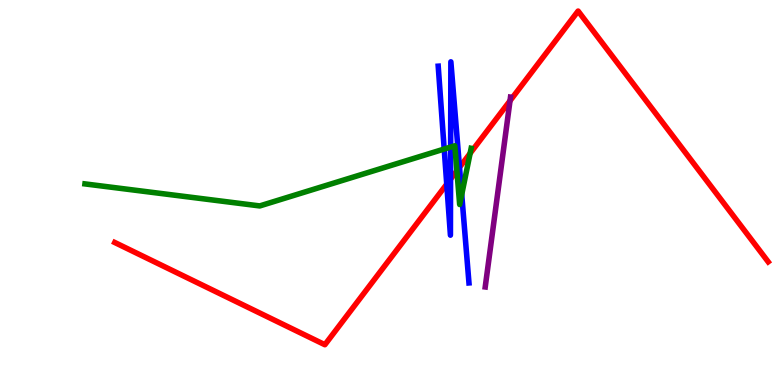[{'lines': ['blue', 'red'], 'intersections': [{'x': 5.76, 'y': 5.22}, {'x': 5.81, 'y': 5.35}, {'x': 5.93, 'y': 5.65}]}, {'lines': ['green', 'red'], 'intersections': [{'x': 5.9, 'y': 5.56}, {'x': 6.07, 'y': 6.02}]}, {'lines': ['purple', 'red'], 'intersections': [{'x': 6.58, 'y': 7.38}]}, {'lines': ['blue', 'green'], 'intersections': [{'x': 5.73, 'y': 6.13}, {'x': 5.81, 'y': 6.18}, {'x': 5.96, 'y': 4.95}]}, {'lines': ['blue', 'purple'], 'intersections': []}, {'lines': ['green', 'purple'], 'intersections': []}]